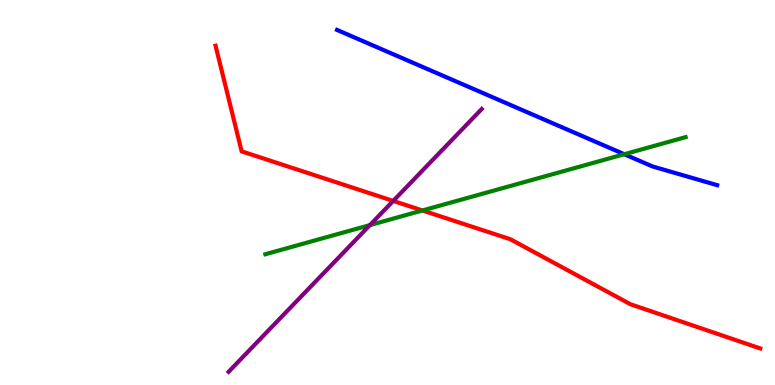[{'lines': ['blue', 'red'], 'intersections': []}, {'lines': ['green', 'red'], 'intersections': [{'x': 5.45, 'y': 4.53}]}, {'lines': ['purple', 'red'], 'intersections': [{'x': 5.07, 'y': 4.78}]}, {'lines': ['blue', 'green'], 'intersections': [{'x': 8.06, 'y': 5.99}]}, {'lines': ['blue', 'purple'], 'intersections': []}, {'lines': ['green', 'purple'], 'intersections': [{'x': 4.77, 'y': 4.15}]}]